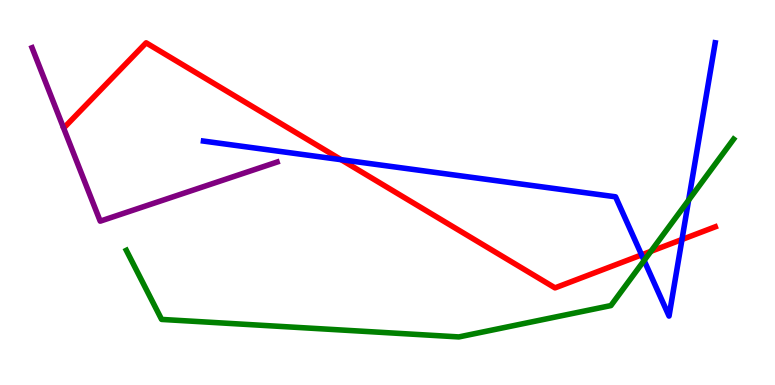[{'lines': ['blue', 'red'], 'intersections': [{'x': 4.4, 'y': 5.85}, {'x': 8.28, 'y': 3.38}, {'x': 8.8, 'y': 3.78}]}, {'lines': ['green', 'red'], 'intersections': [{'x': 8.4, 'y': 3.47}]}, {'lines': ['purple', 'red'], 'intersections': []}, {'lines': ['blue', 'green'], 'intersections': [{'x': 8.31, 'y': 3.23}, {'x': 8.89, 'y': 4.8}]}, {'lines': ['blue', 'purple'], 'intersections': []}, {'lines': ['green', 'purple'], 'intersections': []}]